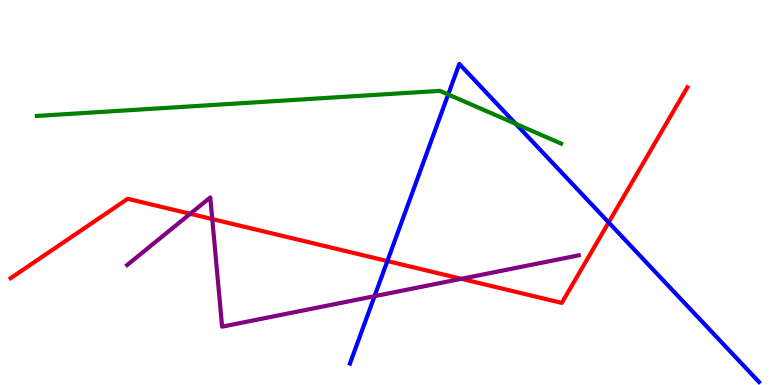[{'lines': ['blue', 'red'], 'intersections': [{'x': 5.0, 'y': 3.22}, {'x': 7.85, 'y': 4.22}]}, {'lines': ['green', 'red'], 'intersections': []}, {'lines': ['purple', 'red'], 'intersections': [{'x': 2.45, 'y': 4.45}, {'x': 2.74, 'y': 4.31}, {'x': 5.95, 'y': 2.76}]}, {'lines': ['blue', 'green'], 'intersections': [{'x': 5.78, 'y': 7.55}, {'x': 6.65, 'y': 6.78}]}, {'lines': ['blue', 'purple'], 'intersections': [{'x': 4.83, 'y': 2.31}]}, {'lines': ['green', 'purple'], 'intersections': []}]